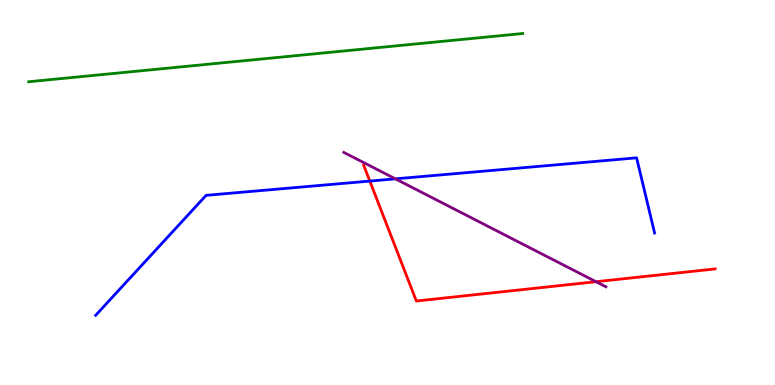[{'lines': ['blue', 'red'], 'intersections': [{'x': 4.77, 'y': 5.3}]}, {'lines': ['green', 'red'], 'intersections': []}, {'lines': ['purple', 'red'], 'intersections': [{'x': 7.69, 'y': 2.68}]}, {'lines': ['blue', 'green'], 'intersections': []}, {'lines': ['blue', 'purple'], 'intersections': [{'x': 5.1, 'y': 5.35}]}, {'lines': ['green', 'purple'], 'intersections': []}]